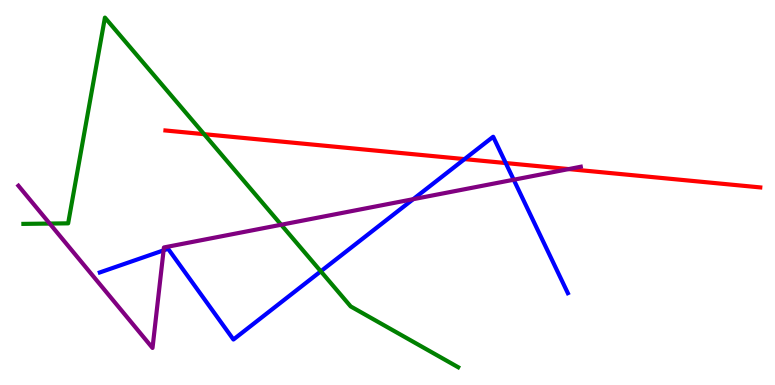[{'lines': ['blue', 'red'], 'intersections': [{'x': 5.99, 'y': 5.87}, {'x': 6.53, 'y': 5.76}]}, {'lines': ['green', 'red'], 'intersections': [{'x': 2.63, 'y': 6.51}]}, {'lines': ['purple', 'red'], 'intersections': [{'x': 7.34, 'y': 5.61}]}, {'lines': ['blue', 'green'], 'intersections': [{'x': 4.14, 'y': 2.95}]}, {'lines': ['blue', 'purple'], 'intersections': [{'x': 2.11, 'y': 3.5}, {'x': 5.33, 'y': 4.83}, {'x': 6.63, 'y': 5.33}]}, {'lines': ['green', 'purple'], 'intersections': [{'x': 0.641, 'y': 4.19}, {'x': 3.63, 'y': 4.16}]}]